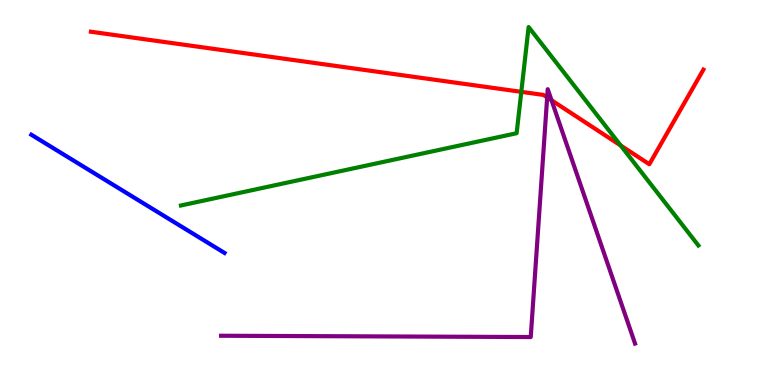[{'lines': ['blue', 'red'], 'intersections': []}, {'lines': ['green', 'red'], 'intersections': [{'x': 6.73, 'y': 7.61}, {'x': 8.01, 'y': 6.22}]}, {'lines': ['purple', 'red'], 'intersections': [{'x': 7.06, 'y': 7.47}, {'x': 7.12, 'y': 7.4}]}, {'lines': ['blue', 'green'], 'intersections': []}, {'lines': ['blue', 'purple'], 'intersections': []}, {'lines': ['green', 'purple'], 'intersections': []}]